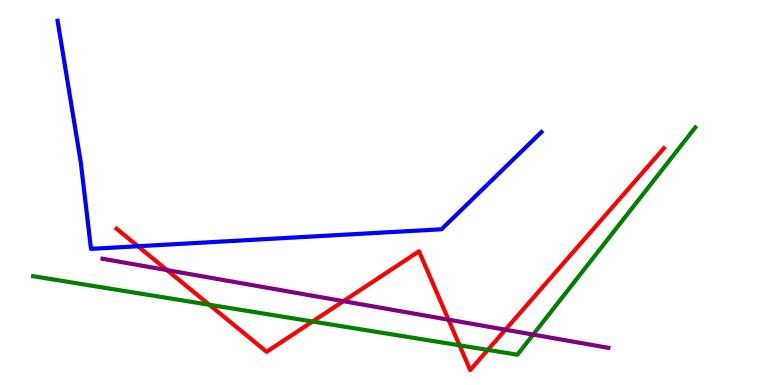[{'lines': ['blue', 'red'], 'intersections': [{'x': 1.78, 'y': 3.6}]}, {'lines': ['green', 'red'], 'intersections': [{'x': 2.7, 'y': 2.08}, {'x': 4.03, 'y': 1.65}, {'x': 5.93, 'y': 1.03}, {'x': 6.29, 'y': 0.912}]}, {'lines': ['purple', 'red'], 'intersections': [{'x': 2.15, 'y': 2.98}, {'x': 4.43, 'y': 2.18}, {'x': 5.79, 'y': 1.7}, {'x': 6.52, 'y': 1.44}]}, {'lines': ['blue', 'green'], 'intersections': []}, {'lines': ['blue', 'purple'], 'intersections': []}, {'lines': ['green', 'purple'], 'intersections': [{'x': 6.88, 'y': 1.31}]}]